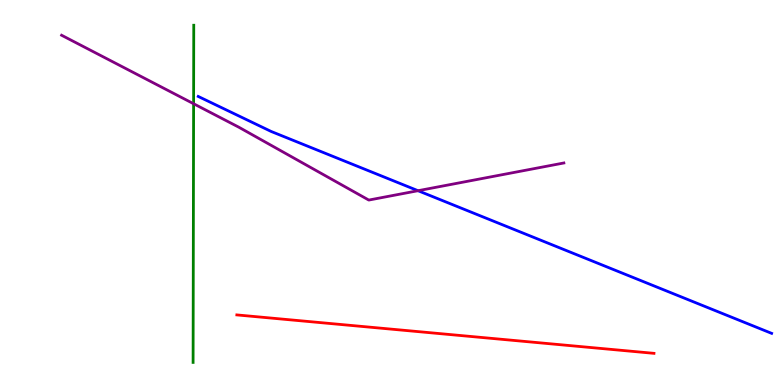[{'lines': ['blue', 'red'], 'intersections': []}, {'lines': ['green', 'red'], 'intersections': []}, {'lines': ['purple', 'red'], 'intersections': []}, {'lines': ['blue', 'green'], 'intersections': []}, {'lines': ['blue', 'purple'], 'intersections': [{'x': 5.39, 'y': 5.05}]}, {'lines': ['green', 'purple'], 'intersections': [{'x': 2.5, 'y': 7.31}]}]